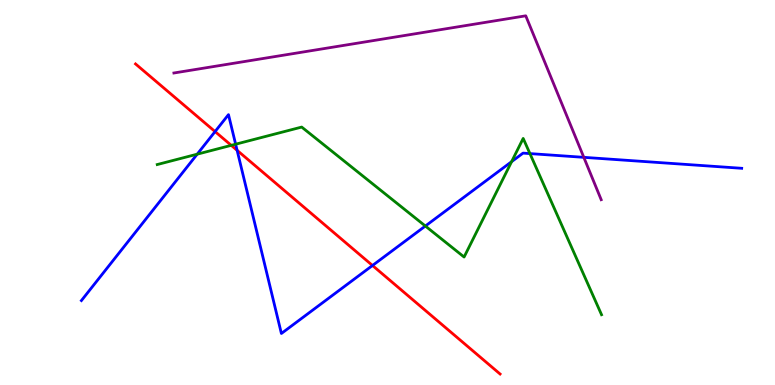[{'lines': ['blue', 'red'], 'intersections': [{'x': 2.78, 'y': 6.58}, {'x': 3.06, 'y': 6.1}, {'x': 4.81, 'y': 3.1}]}, {'lines': ['green', 'red'], 'intersections': [{'x': 2.98, 'y': 6.22}]}, {'lines': ['purple', 'red'], 'intersections': []}, {'lines': ['blue', 'green'], 'intersections': [{'x': 2.54, 'y': 6.0}, {'x': 3.04, 'y': 6.25}, {'x': 5.49, 'y': 4.13}, {'x': 6.6, 'y': 5.8}, {'x': 6.84, 'y': 6.01}]}, {'lines': ['blue', 'purple'], 'intersections': [{'x': 7.53, 'y': 5.91}]}, {'lines': ['green', 'purple'], 'intersections': []}]